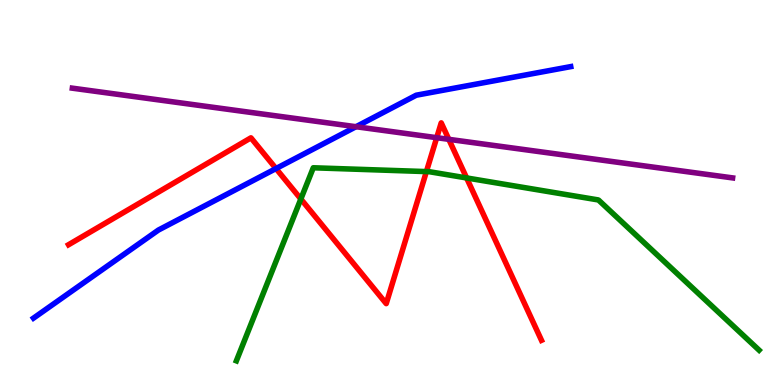[{'lines': ['blue', 'red'], 'intersections': [{'x': 3.56, 'y': 5.62}]}, {'lines': ['green', 'red'], 'intersections': [{'x': 3.88, 'y': 4.83}, {'x': 5.5, 'y': 5.54}, {'x': 6.02, 'y': 5.38}]}, {'lines': ['purple', 'red'], 'intersections': [{'x': 5.64, 'y': 6.42}, {'x': 5.79, 'y': 6.38}]}, {'lines': ['blue', 'green'], 'intersections': []}, {'lines': ['blue', 'purple'], 'intersections': [{'x': 4.59, 'y': 6.71}]}, {'lines': ['green', 'purple'], 'intersections': []}]